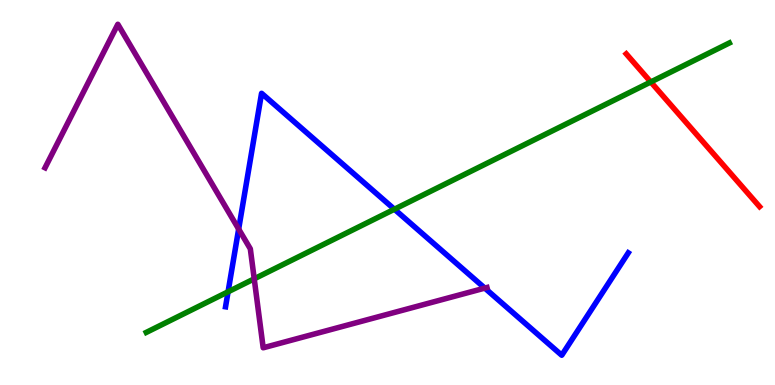[{'lines': ['blue', 'red'], 'intersections': []}, {'lines': ['green', 'red'], 'intersections': [{'x': 8.4, 'y': 7.87}]}, {'lines': ['purple', 'red'], 'intersections': []}, {'lines': ['blue', 'green'], 'intersections': [{'x': 2.94, 'y': 2.42}, {'x': 5.09, 'y': 4.57}]}, {'lines': ['blue', 'purple'], 'intersections': [{'x': 3.08, 'y': 4.05}, {'x': 6.26, 'y': 2.52}]}, {'lines': ['green', 'purple'], 'intersections': [{'x': 3.28, 'y': 2.76}]}]